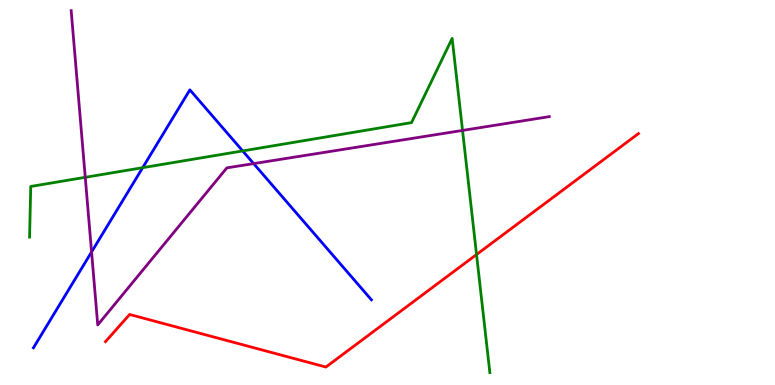[{'lines': ['blue', 'red'], 'intersections': []}, {'lines': ['green', 'red'], 'intersections': [{'x': 6.15, 'y': 3.39}]}, {'lines': ['purple', 'red'], 'intersections': []}, {'lines': ['blue', 'green'], 'intersections': [{'x': 1.84, 'y': 5.64}, {'x': 3.13, 'y': 6.08}]}, {'lines': ['blue', 'purple'], 'intersections': [{'x': 1.18, 'y': 3.46}, {'x': 3.27, 'y': 5.75}]}, {'lines': ['green', 'purple'], 'intersections': [{'x': 1.1, 'y': 5.39}, {'x': 5.97, 'y': 6.61}]}]